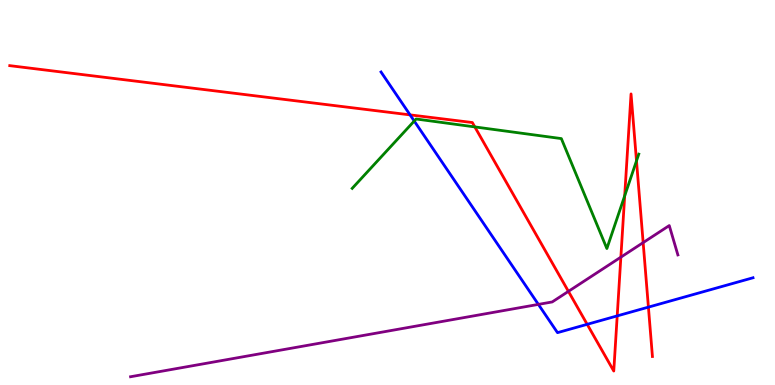[{'lines': ['blue', 'red'], 'intersections': [{'x': 5.29, 'y': 7.02}, {'x': 7.58, 'y': 1.58}, {'x': 7.96, 'y': 1.79}, {'x': 8.37, 'y': 2.02}]}, {'lines': ['green', 'red'], 'intersections': [{'x': 6.13, 'y': 6.7}, {'x': 8.06, 'y': 4.91}, {'x': 8.21, 'y': 5.82}]}, {'lines': ['purple', 'red'], 'intersections': [{'x': 7.33, 'y': 2.43}, {'x': 8.01, 'y': 3.32}, {'x': 8.3, 'y': 3.7}]}, {'lines': ['blue', 'green'], 'intersections': [{'x': 5.34, 'y': 6.86}]}, {'lines': ['blue', 'purple'], 'intersections': [{'x': 6.95, 'y': 2.09}]}, {'lines': ['green', 'purple'], 'intersections': []}]